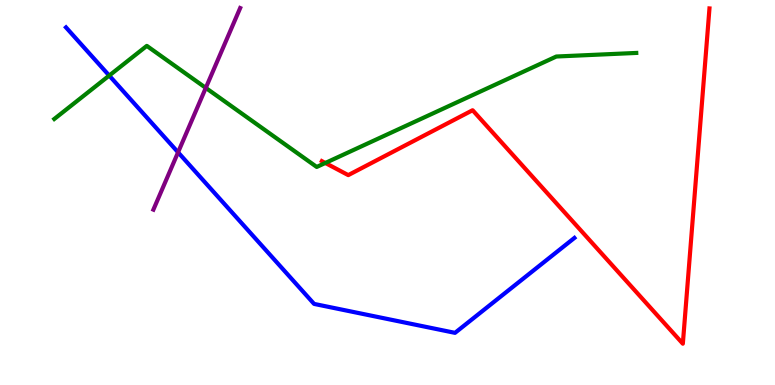[{'lines': ['blue', 'red'], 'intersections': []}, {'lines': ['green', 'red'], 'intersections': [{'x': 4.2, 'y': 5.77}]}, {'lines': ['purple', 'red'], 'intersections': []}, {'lines': ['blue', 'green'], 'intersections': [{'x': 1.41, 'y': 8.04}]}, {'lines': ['blue', 'purple'], 'intersections': [{'x': 2.3, 'y': 6.04}]}, {'lines': ['green', 'purple'], 'intersections': [{'x': 2.66, 'y': 7.72}]}]